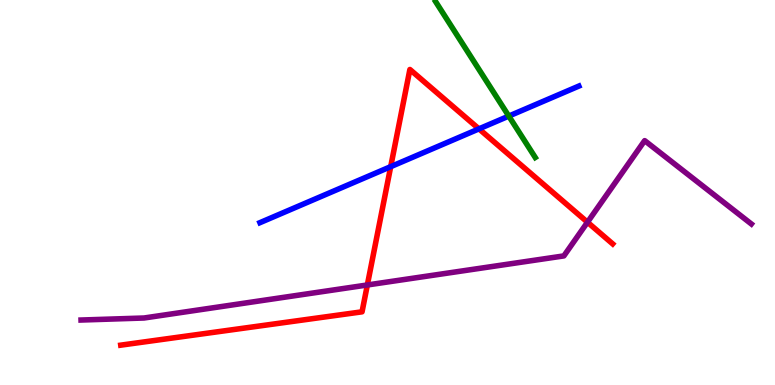[{'lines': ['blue', 'red'], 'intersections': [{'x': 5.04, 'y': 5.67}, {'x': 6.18, 'y': 6.65}]}, {'lines': ['green', 'red'], 'intersections': []}, {'lines': ['purple', 'red'], 'intersections': [{'x': 4.74, 'y': 2.6}, {'x': 7.58, 'y': 4.23}]}, {'lines': ['blue', 'green'], 'intersections': [{'x': 6.57, 'y': 6.98}]}, {'lines': ['blue', 'purple'], 'intersections': []}, {'lines': ['green', 'purple'], 'intersections': []}]